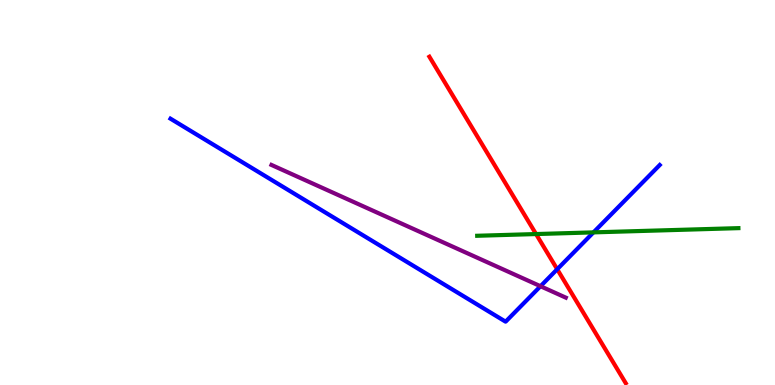[{'lines': ['blue', 'red'], 'intersections': [{'x': 7.19, 'y': 3.01}]}, {'lines': ['green', 'red'], 'intersections': [{'x': 6.92, 'y': 3.92}]}, {'lines': ['purple', 'red'], 'intersections': []}, {'lines': ['blue', 'green'], 'intersections': [{'x': 7.66, 'y': 3.96}]}, {'lines': ['blue', 'purple'], 'intersections': [{'x': 6.97, 'y': 2.57}]}, {'lines': ['green', 'purple'], 'intersections': []}]